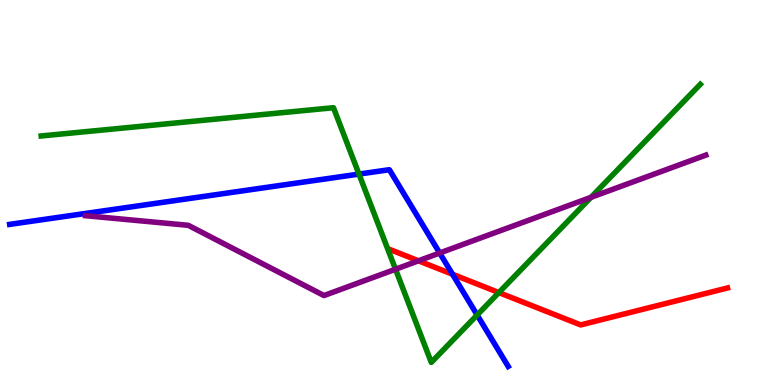[{'lines': ['blue', 'red'], 'intersections': [{'x': 5.84, 'y': 2.88}]}, {'lines': ['green', 'red'], 'intersections': [{'x': 6.44, 'y': 2.4}]}, {'lines': ['purple', 'red'], 'intersections': [{'x': 5.4, 'y': 3.23}]}, {'lines': ['blue', 'green'], 'intersections': [{'x': 4.63, 'y': 5.48}, {'x': 6.16, 'y': 1.82}]}, {'lines': ['blue', 'purple'], 'intersections': [{'x': 5.67, 'y': 3.43}]}, {'lines': ['green', 'purple'], 'intersections': [{'x': 5.1, 'y': 3.01}, {'x': 7.63, 'y': 4.87}]}]